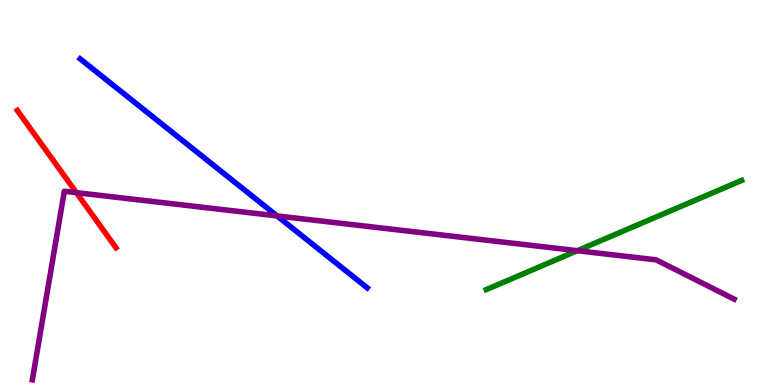[{'lines': ['blue', 'red'], 'intersections': []}, {'lines': ['green', 'red'], 'intersections': []}, {'lines': ['purple', 'red'], 'intersections': [{'x': 0.986, 'y': 5.0}]}, {'lines': ['blue', 'green'], 'intersections': []}, {'lines': ['blue', 'purple'], 'intersections': [{'x': 3.57, 'y': 4.39}]}, {'lines': ['green', 'purple'], 'intersections': [{'x': 7.45, 'y': 3.49}]}]